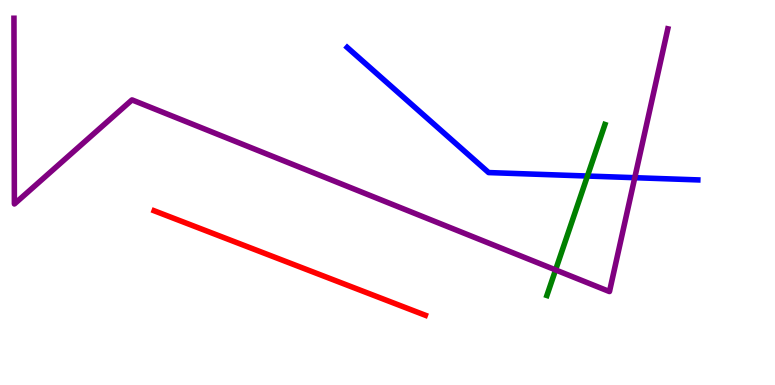[{'lines': ['blue', 'red'], 'intersections': []}, {'lines': ['green', 'red'], 'intersections': []}, {'lines': ['purple', 'red'], 'intersections': []}, {'lines': ['blue', 'green'], 'intersections': [{'x': 7.58, 'y': 5.43}]}, {'lines': ['blue', 'purple'], 'intersections': [{'x': 8.19, 'y': 5.38}]}, {'lines': ['green', 'purple'], 'intersections': [{'x': 7.17, 'y': 2.99}]}]